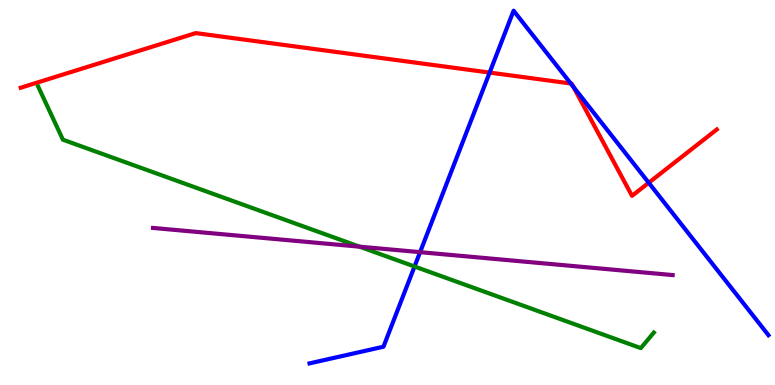[{'lines': ['blue', 'red'], 'intersections': [{'x': 6.32, 'y': 8.11}, {'x': 7.36, 'y': 7.83}, {'x': 7.4, 'y': 7.75}, {'x': 8.37, 'y': 5.25}]}, {'lines': ['green', 'red'], 'intersections': []}, {'lines': ['purple', 'red'], 'intersections': []}, {'lines': ['blue', 'green'], 'intersections': [{'x': 5.35, 'y': 3.08}]}, {'lines': ['blue', 'purple'], 'intersections': [{'x': 5.42, 'y': 3.45}]}, {'lines': ['green', 'purple'], 'intersections': [{'x': 4.64, 'y': 3.59}]}]